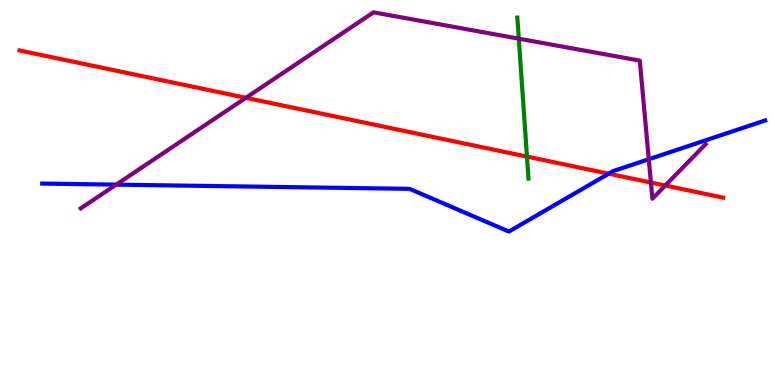[{'lines': ['blue', 'red'], 'intersections': [{'x': 7.85, 'y': 5.49}]}, {'lines': ['green', 'red'], 'intersections': [{'x': 6.8, 'y': 5.93}]}, {'lines': ['purple', 'red'], 'intersections': [{'x': 3.17, 'y': 7.46}, {'x': 8.4, 'y': 5.26}, {'x': 8.58, 'y': 5.18}]}, {'lines': ['blue', 'green'], 'intersections': []}, {'lines': ['blue', 'purple'], 'intersections': [{'x': 1.5, 'y': 5.2}, {'x': 8.37, 'y': 5.86}]}, {'lines': ['green', 'purple'], 'intersections': [{'x': 6.69, 'y': 9.0}]}]